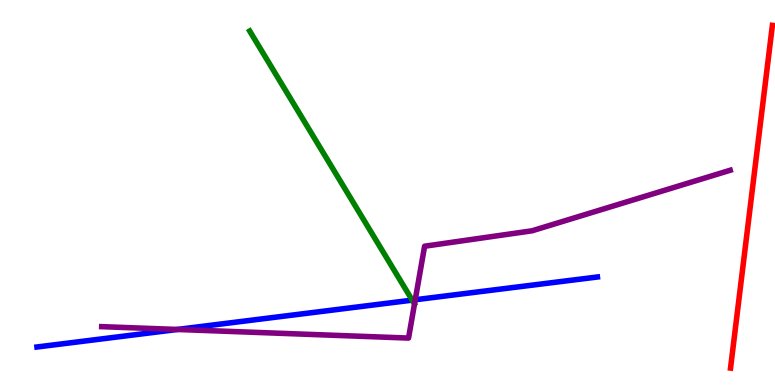[{'lines': ['blue', 'red'], 'intersections': []}, {'lines': ['green', 'red'], 'intersections': []}, {'lines': ['purple', 'red'], 'intersections': []}, {'lines': ['blue', 'green'], 'intersections': [{'x': 5.32, 'y': 2.2}]}, {'lines': ['blue', 'purple'], 'intersections': [{'x': 2.29, 'y': 1.44}, {'x': 5.36, 'y': 2.21}]}, {'lines': ['green', 'purple'], 'intersections': []}]